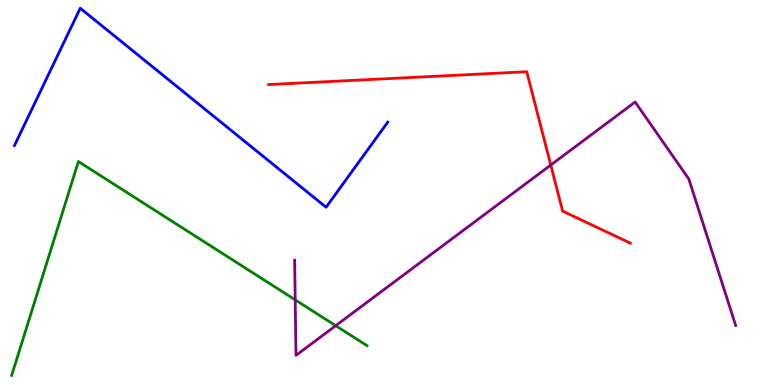[{'lines': ['blue', 'red'], 'intersections': []}, {'lines': ['green', 'red'], 'intersections': []}, {'lines': ['purple', 'red'], 'intersections': [{'x': 7.11, 'y': 5.71}]}, {'lines': ['blue', 'green'], 'intersections': []}, {'lines': ['blue', 'purple'], 'intersections': []}, {'lines': ['green', 'purple'], 'intersections': [{'x': 3.81, 'y': 2.21}, {'x': 4.33, 'y': 1.54}]}]